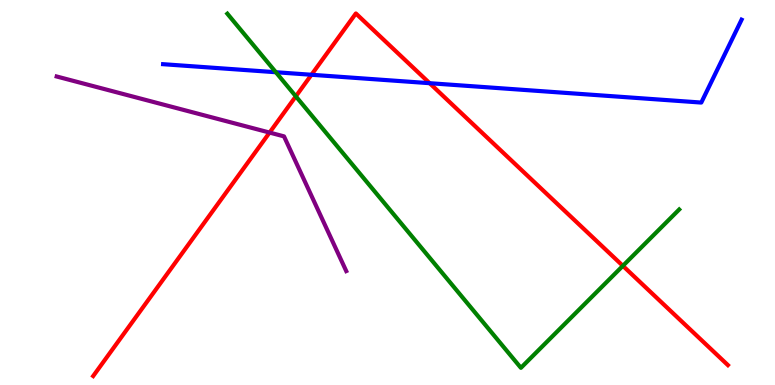[{'lines': ['blue', 'red'], 'intersections': [{'x': 4.02, 'y': 8.06}, {'x': 5.54, 'y': 7.84}]}, {'lines': ['green', 'red'], 'intersections': [{'x': 3.82, 'y': 7.5}, {'x': 8.04, 'y': 3.1}]}, {'lines': ['purple', 'red'], 'intersections': [{'x': 3.48, 'y': 6.56}]}, {'lines': ['blue', 'green'], 'intersections': [{'x': 3.56, 'y': 8.12}]}, {'lines': ['blue', 'purple'], 'intersections': []}, {'lines': ['green', 'purple'], 'intersections': []}]